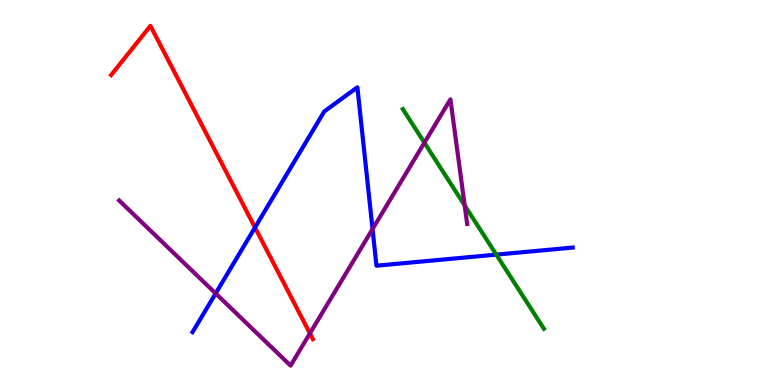[{'lines': ['blue', 'red'], 'intersections': [{'x': 3.29, 'y': 4.09}]}, {'lines': ['green', 'red'], 'intersections': []}, {'lines': ['purple', 'red'], 'intersections': [{'x': 4.0, 'y': 1.34}]}, {'lines': ['blue', 'green'], 'intersections': [{'x': 6.4, 'y': 3.39}]}, {'lines': ['blue', 'purple'], 'intersections': [{'x': 2.78, 'y': 2.38}, {'x': 4.81, 'y': 4.05}]}, {'lines': ['green', 'purple'], 'intersections': [{'x': 5.48, 'y': 6.29}, {'x': 6.0, 'y': 4.66}]}]